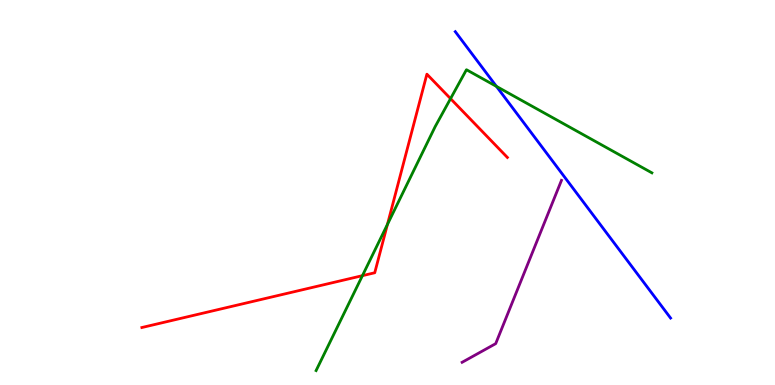[{'lines': ['blue', 'red'], 'intersections': []}, {'lines': ['green', 'red'], 'intersections': [{'x': 4.68, 'y': 2.84}, {'x': 5.0, 'y': 4.17}, {'x': 5.81, 'y': 7.44}]}, {'lines': ['purple', 'red'], 'intersections': []}, {'lines': ['blue', 'green'], 'intersections': [{'x': 6.41, 'y': 7.76}]}, {'lines': ['blue', 'purple'], 'intersections': []}, {'lines': ['green', 'purple'], 'intersections': []}]